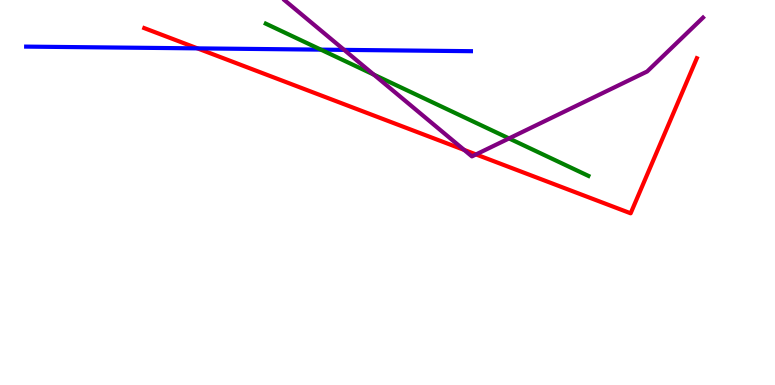[{'lines': ['blue', 'red'], 'intersections': [{'x': 2.55, 'y': 8.74}]}, {'lines': ['green', 'red'], 'intersections': []}, {'lines': ['purple', 'red'], 'intersections': [{'x': 5.99, 'y': 6.11}, {'x': 6.14, 'y': 5.99}]}, {'lines': ['blue', 'green'], 'intersections': [{'x': 4.14, 'y': 8.71}]}, {'lines': ['blue', 'purple'], 'intersections': [{'x': 4.44, 'y': 8.7}]}, {'lines': ['green', 'purple'], 'intersections': [{'x': 4.82, 'y': 8.06}, {'x': 6.57, 'y': 6.4}]}]